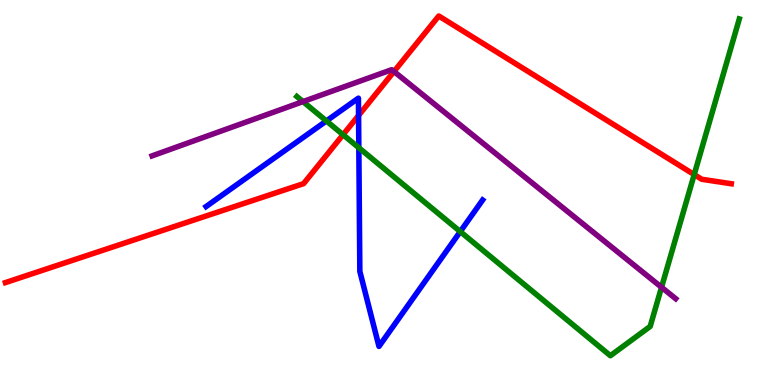[{'lines': ['blue', 'red'], 'intersections': [{'x': 4.63, 'y': 7.0}]}, {'lines': ['green', 'red'], 'intersections': [{'x': 4.43, 'y': 6.5}, {'x': 8.96, 'y': 5.47}]}, {'lines': ['purple', 'red'], 'intersections': [{'x': 5.08, 'y': 8.14}]}, {'lines': ['blue', 'green'], 'intersections': [{'x': 4.21, 'y': 6.86}, {'x': 4.63, 'y': 6.16}, {'x': 5.94, 'y': 3.98}]}, {'lines': ['blue', 'purple'], 'intersections': []}, {'lines': ['green', 'purple'], 'intersections': [{'x': 3.91, 'y': 7.36}, {'x': 8.54, 'y': 2.54}]}]